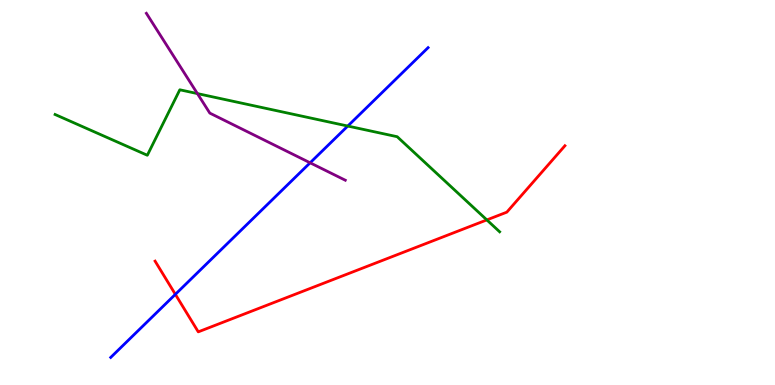[{'lines': ['blue', 'red'], 'intersections': [{'x': 2.26, 'y': 2.35}]}, {'lines': ['green', 'red'], 'intersections': [{'x': 6.28, 'y': 4.29}]}, {'lines': ['purple', 'red'], 'intersections': []}, {'lines': ['blue', 'green'], 'intersections': [{'x': 4.49, 'y': 6.73}]}, {'lines': ['blue', 'purple'], 'intersections': [{'x': 4.0, 'y': 5.77}]}, {'lines': ['green', 'purple'], 'intersections': [{'x': 2.55, 'y': 7.57}]}]